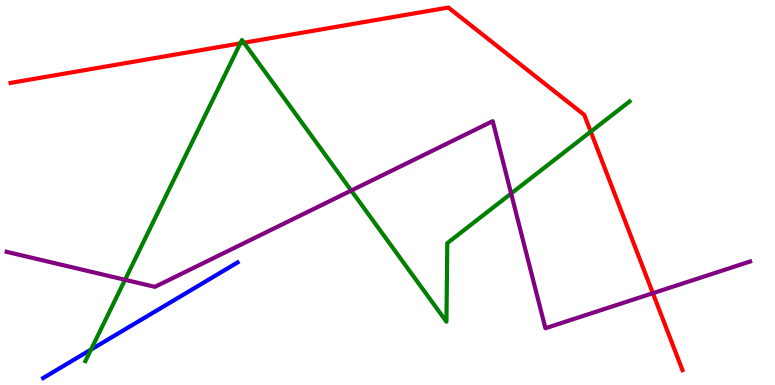[{'lines': ['blue', 'red'], 'intersections': []}, {'lines': ['green', 'red'], 'intersections': [{'x': 3.1, 'y': 8.87}, {'x': 3.15, 'y': 8.89}, {'x': 7.62, 'y': 6.58}]}, {'lines': ['purple', 'red'], 'intersections': [{'x': 8.42, 'y': 2.38}]}, {'lines': ['blue', 'green'], 'intersections': [{'x': 1.17, 'y': 0.919}]}, {'lines': ['blue', 'purple'], 'intersections': []}, {'lines': ['green', 'purple'], 'intersections': [{'x': 1.61, 'y': 2.73}, {'x': 4.53, 'y': 5.05}, {'x': 6.6, 'y': 4.97}]}]